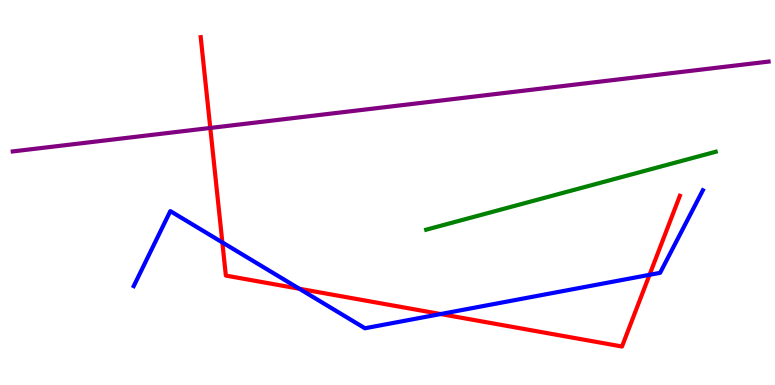[{'lines': ['blue', 'red'], 'intersections': [{'x': 2.87, 'y': 3.7}, {'x': 3.86, 'y': 2.5}, {'x': 5.69, 'y': 1.84}, {'x': 8.38, 'y': 2.86}]}, {'lines': ['green', 'red'], 'intersections': []}, {'lines': ['purple', 'red'], 'intersections': [{'x': 2.71, 'y': 6.68}]}, {'lines': ['blue', 'green'], 'intersections': []}, {'lines': ['blue', 'purple'], 'intersections': []}, {'lines': ['green', 'purple'], 'intersections': []}]